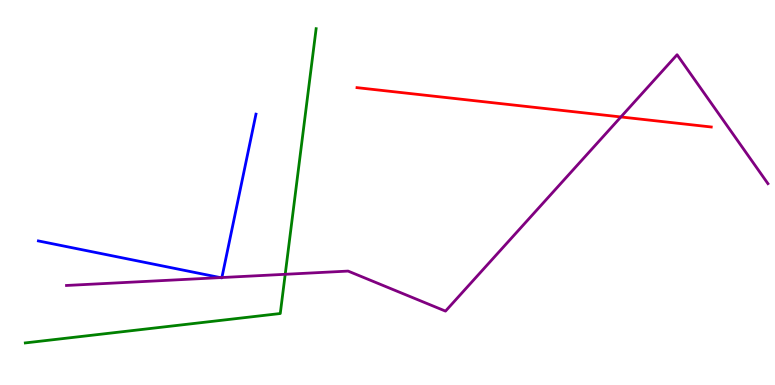[{'lines': ['blue', 'red'], 'intersections': []}, {'lines': ['green', 'red'], 'intersections': []}, {'lines': ['purple', 'red'], 'intersections': [{'x': 8.01, 'y': 6.96}]}, {'lines': ['blue', 'green'], 'intersections': []}, {'lines': ['blue', 'purple'], 'intersections': [{'x': 2.84, 'y': 2.79}, {'x': 2.86, 'y': 2.79}]}, {'lines': ['green', 'purple'], 'intersections': [{'x': 3.68, 'y': 2.88}]}]